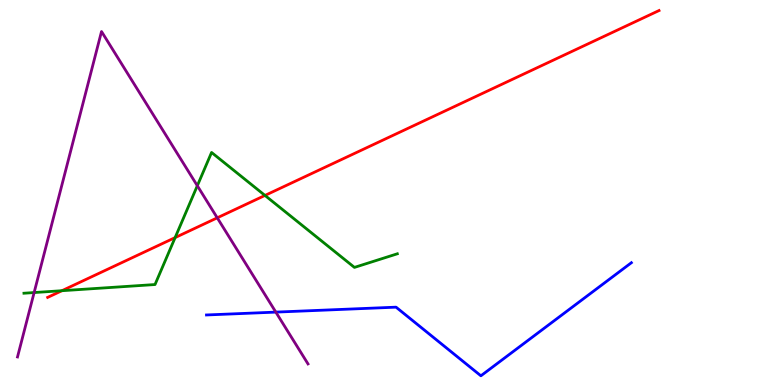[{'lines': ['blue', 'red'], 'intersections': []}, {'lines': ['green', 'red'], 'intersections': [{'x': 0.799, 'y': 2.45}, {'x': 2.26, 'y': 3.83}, {'x': 3.42, 'y': 4.92}]}, {'lines': ['purple', 'red'], 'intersections': [{'x': 2.8, 'y': 4.34}]}, {'lines': ['blue', 'green'], 'intersections': []}, {'lines': ['blue', 'purple'], 'intersections': [{'x': 3.56, 'y': 1.89}]}, {'lines': ['green', 'purple'], 'intersections': [{'x': 0.44, 'y': 2.4}, {'x': 2.55, 'y': 5.18}]}]